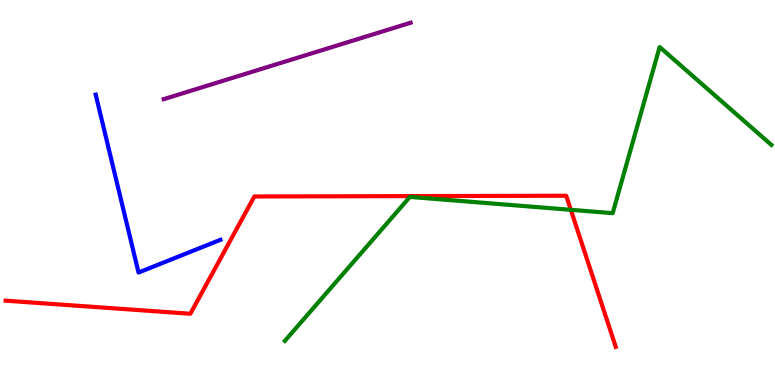[{'lines': ['blue', 'red'], 'intersections': []}, {'lines': ['green', 'red'], 'intersections': [{'x': 7.37, 'y': 4.55}]}, {'lines': ['purple', 'red'], 'intersections': []}, {'lines': ['blue', 'green'], 'intersections': []}, {'lines': ['blue', 'purple'], 'intersections': []}, {'lines': ['green', 'purple'], 'intersections': []}]